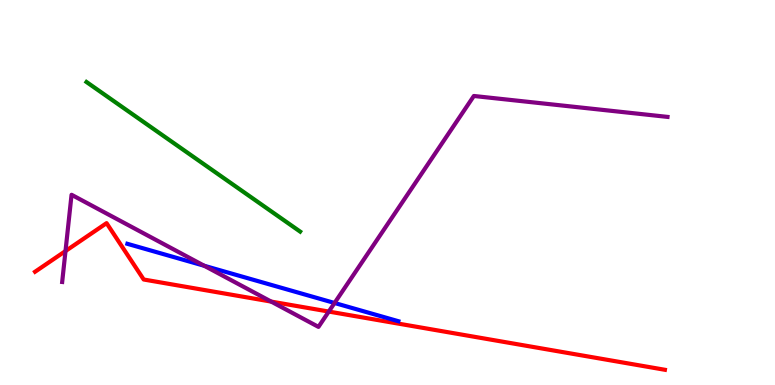[{'lines': ['blue', 'red'], 'intersections': []}, {'lines': ['green', 'red'], 'intersections': []}, {'lines': ['purple', 'red'], 'intersections': [{'x': 0.845, 'y': 3.48}, {'x': 3.5, 'y': 2.17}, {'x': 4.24, 'y': 1.91}]}, {'lines': ['blue', 'green'], 'intersections': []}, {'lines': ['blue', 'purple'], 'intersections': [{'x': 2.64, 'y': 3.1}, {'x': 4.32, 'y': 2.13}]}, {'lines': ['green', 'purple'], 'intersections': []}]